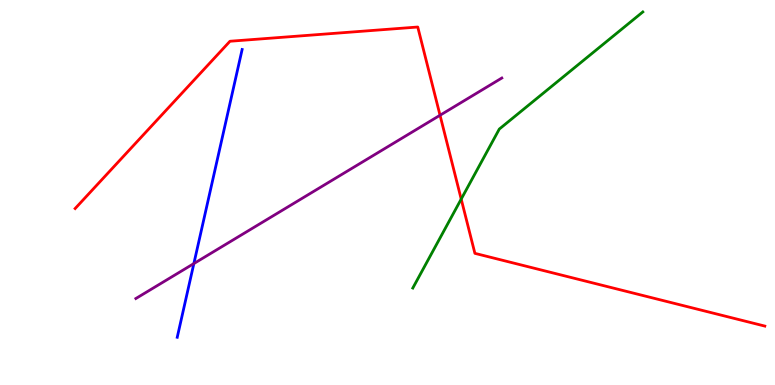[{'lines': ['blue', 'red'], 'intersections': []}, {'lines': ['green', 'red'], 'intersections': [{'x': 5.95, 'y': 4.83}]}, {'lines': ['purple', 'red'], 'intersections': [{'x': 5.68, 'y': 7.01}]}, {'lines': ['blue', 'green'], 'intersections': []}, {'lines': ['blue', 'purple'], 'intersections': [{'x': 2.5, 'y': 3.15}]}, {'lines': ['green', 'purple'], 'intersections': []}]